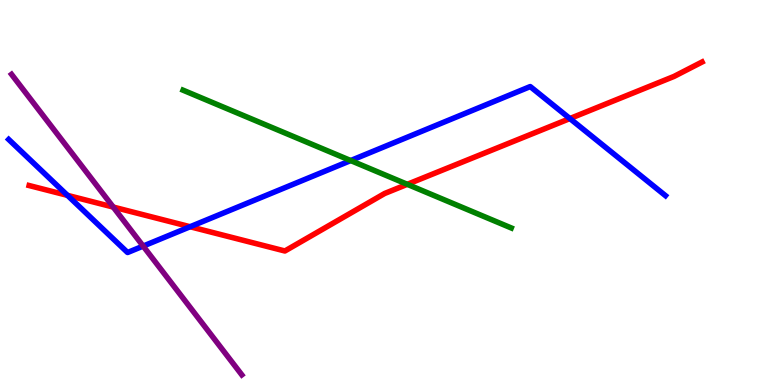[{'lines': ['blue', 'red'], 'intersections': [{'x': 0.871, 'y': 4.93}, {'x': 2.45, 'y': 4.11}, {'x': 7.35, 'y': 6.92}]}, {'lines': ['green', 'red'], 'intersections': [{'x': 5.26, 'y': 5.21}]}, {'lines': ['purple', 'red'], 'intersections': [{'x': 1.46, 'y': 4.62}]}, {'lines': ['blue', 'green'], 'intersections': [{'x': 4.53, 'y': 5.83}]}, {'lines': ['blue', 'purple'], 'intersections': [{'x': 1.85, 'y': 3.61}]}, {'lines': ['green', 'purple'], 'intersections': []}]